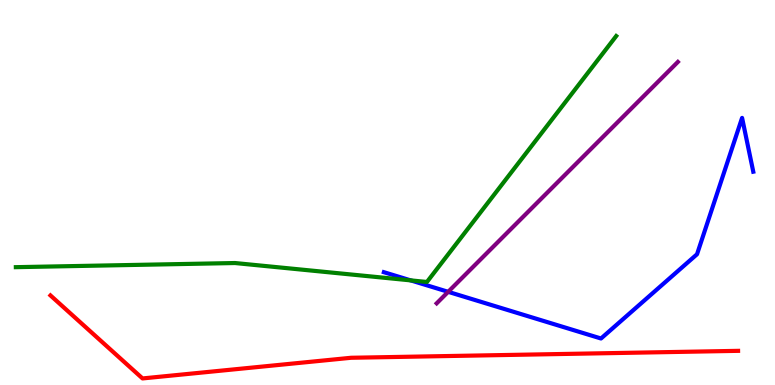[{'lines': ['blue', 'red'], 'intersections': []}, {'lines': ['green', 'red'], 'intersections': []}, {'lines': ['purple', 'red'], 'intersections': []}, {'lines': ['blue', 'green'], 'intersections': [{'x': 5.3, 'y': 2.72}]}, {'lines': ['blue', 'purple'], 'intersections': [{'x': 5.78, 'y': 2.42}]}, {'lines': ['green', 'purple'], 'intersections': []}]